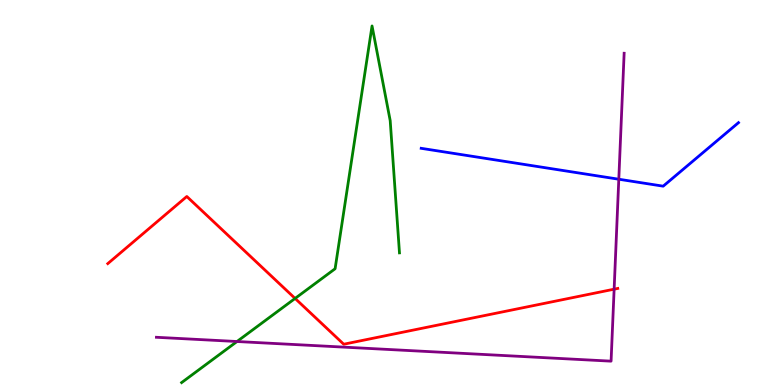[{'lines': ['blue', 'red'], 'intersections': []}, {'lines': ['green', 'red'], 'intersections': [{'x': 3.81, 'y': 2.25}]}, {'lines': ['purple', 'red'], 'intersections': [{'x': 7.92, 'y': 2.49}]}, {'lines': ['blue', 'green'], 'intersections': []}, {'lines': ['blue', 'purple'], 'intersections': [{'x': 7.98, 'y': 5.34}]}, {'lines': ['green', 'purple'], 'intersections': [{'x': 3.06, 'y': 1.13}]}]